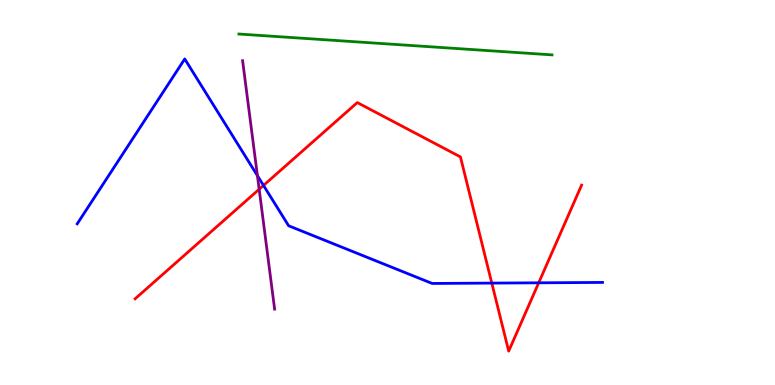[{'lines': ['blue', 'red'], 'intersections': [{'x': 3.4, 'y': 5.18}, {'x': 6.35, 'y': 2.65}, {'x': 6.95, 'y': 2.65}]}, {'lines': ['green', 'red'], 'intersections': []}, {'lines': ['purple', 'red'], 'intersections': [{'x': 3.34, 'y': 5.08}]}, {'lines': ['blue', 'green'], 'intersections': []}, {'lines': ['blue', 'purple'], 'intersections': [{'x': 3.32, 'y': 5.44}]}, {'lines': ['green', 'purple'], 'intersections': []}]